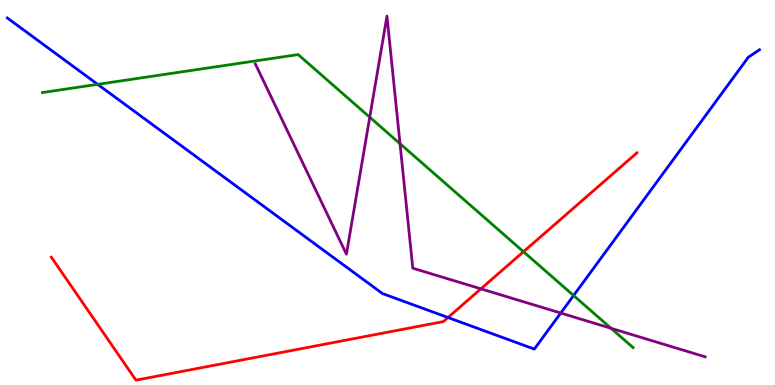[{'lines': ['blue', 'red'], 'intersections': [{'x': 5.78, 'y': 1.75}]}, {'lines': ['green', 'red'], 'intersections': [{'x': 6.75, 'y': 3.46}]}, {'lines': ['purple', 'red'], 'intersections': [{'x': 6.21, 'y': 2.5}]}, {'lines': ['blue', 'green'], 'intersections': [{'x': 1.26, 'y': 7.81}, {'x': 7.4, 'y': 2.32}]}, {'lines': ['blue', 'purple'], 'intersections': [{'x': 7.24, 'y': 1.87}]}, {'lines': ['green', 'purple'], 'intersections': [{'x': 4.77, 'y': 6.96}, {'x': 5.16, 'y': 6.27}, {'x': 7.88, 'y': 1.47}]}]